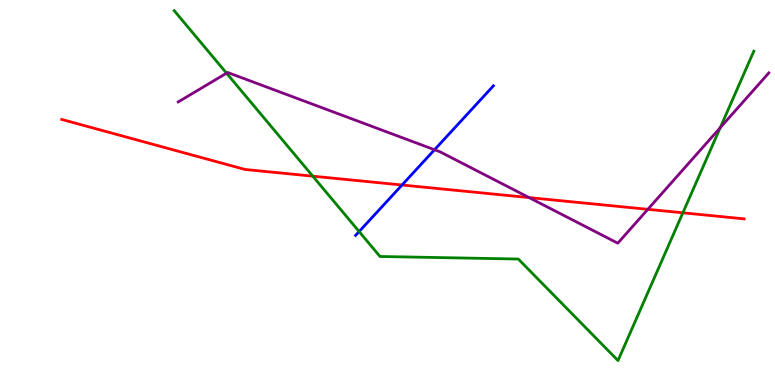[{'lines': ['blue', 'red'], 'intersections': [{'x': 5.19, 'y': 5.19}]}, {'lines': ['green', 'red'], 'intersections': [{'x': 4.04, 'y': 5.42}, {'x': 8.81, 'y': 4.47}]}, {'lines': ['purple', 'red'], 'intersections': [{'x': 6.83, 'y': 4.87}, {'x': 8.36, 'y': 4.56}]}, {'lines': ['blue', 'green'], 'intersections': [{'x': 4.63, 'y': 3.99}]}, {'lines': ['blue', 'purple'], 'intersections': [{'x': 5.61, 'y': 6.11}]}, {'lines': ['green', 'purple'], 'intersections': [{'x': 2.92, 'y': 8.1}, {'x': 9.29, 'y': 6.68}]}]